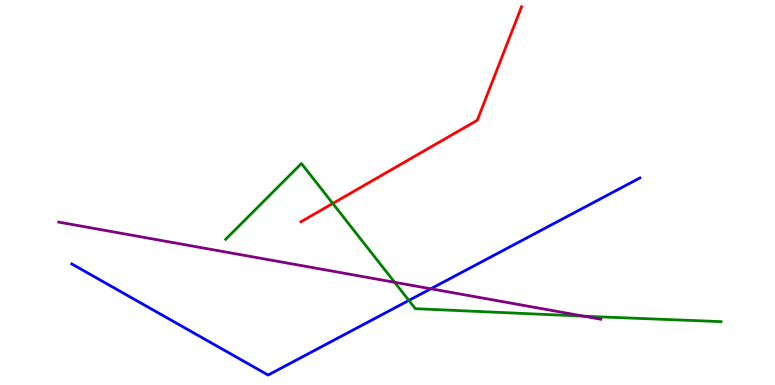[{'lines': ['blue', 'red'], 'intersections': []}, {'lines': ['green', 'red'], 'intersections': [{'x': 4.29, 'y': 4.72}]}, {'lines': ['purple', 'red'], 'intersections': []}, {'lines': ['blue', 'green'], 'intersections': [{'x': 5.28, 'y': 2.2}]}, {'lines': ['blue', 'purple'], 'intersections': [{'x': 5.56, 'y': 2.5}]}, {'lines': ['green', 'purple'], 'intersections': [{'x': 5.09, 'y': 2.67}, {'x': 7.53, 'y': 1.79}]}]